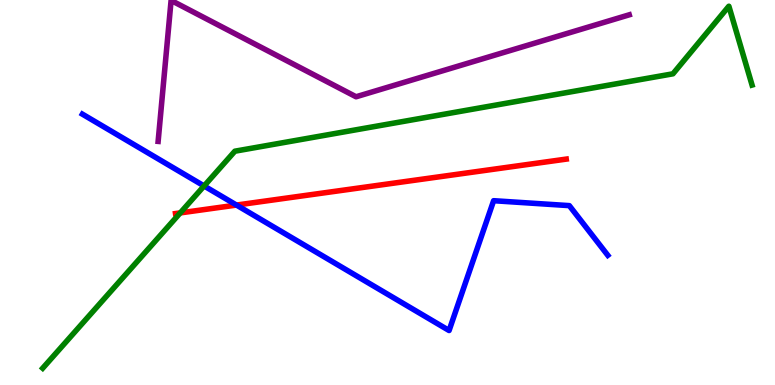[{'lines': ['blue', 'red'], 'intersections': [{'x': 3.05, 'y': 4.67}]}, {'lines': ['green', 'red'], 'intersections': [{'x': 2.33, 'y': 4.47}]}, {'lines': ['purple', 'red'], 'intersections': []}, {'lines': ['blue', 'green'], 'intersections': [{'x': 2.63, 'y': 5.17}]}, {'lines': ['blue', 'purple'], 'intersections': []}, {'lines': ['green', 'purple'], 'intersections': []}]